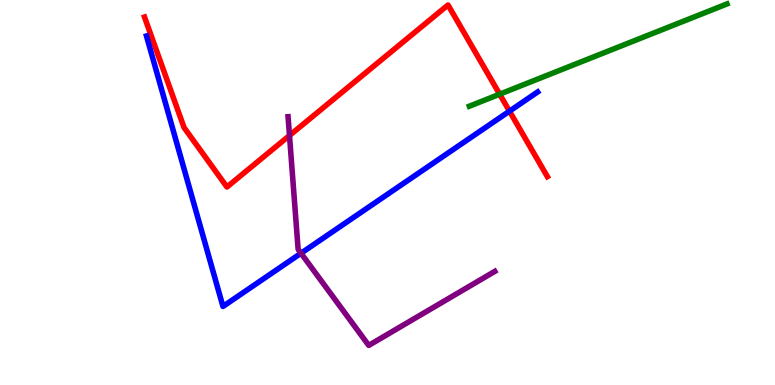[{'lines': ['blue', 'red'], 'intersections': [{'x': 6.57, 'y': 7.11}]}, {'lines': ['green', 'red'], 'intersections': [{'x': 6.45, 'y': 7.55}]}, {'lines': ['purple', 'red'], 'intersections': [{'x': 3.74, 'y': 6.48}]}, {'lines': ['blue', 'green'], 'intersections': []}, {'lines': ['blue', 'purple'], 'intersections': [{'x': 3.88, 'y': 3.42}]}, {'lines': ['green', 'purple'], 'intersections': []}]